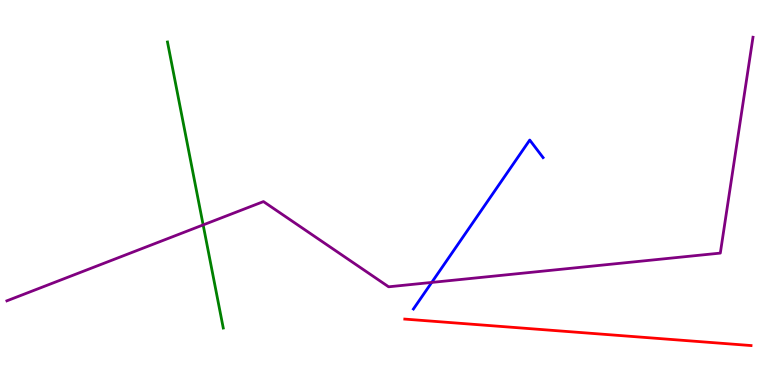[{'lines': ['blue', 'red'], 'intersections': []}, {'lines': ['green', 'red'], 'intersections': []}, {'lines': ['purple', 'red'], 'intersections': []}, {'lines': ['blue', 'green'], 'intersections': []}, {'lines': ['blue', 'purple'], 'intersections': [{'x': 5.57, 'y': 2.66}]}, {'lines': ['green', 'purple'], 'intersections': [{'x': 2.62, 'y': 4.16}]}]